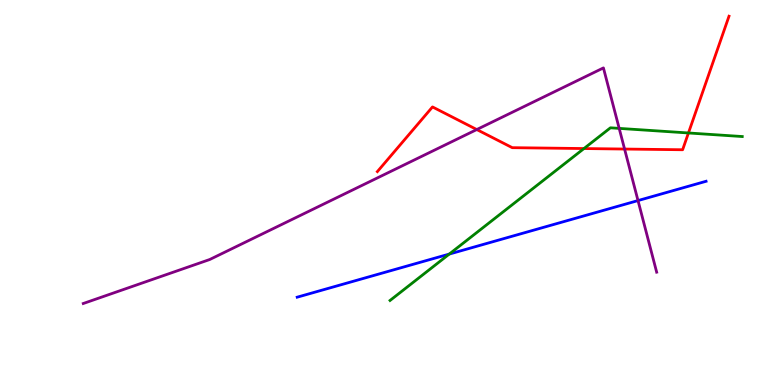[{'lines': ['blue', 'red'], 'intersections': []}, {'lines': ['green', 'red'], 'intersections': [{'x': 7.54, 'y': 6.14}, {'x': 8.88, 'y': 6.55}]}, {'lines': ['purple', 'red'], 'intersections': [{'x': 6.15, 'y': 6.64}, {'x': 8.06, 'y': 6.13}]}, {'lines': ['blue', 'green'], 'intersections': [{'x': 5.8, 'y': 3.4}]}, {'lines': ['blue', 'purple'], 'intersections': [{'x': 8.23, 'y': 4.79}]}, {'lines': ['green', 'purple'], 'intersections': [{'x': 7.99, 'y': 6.67}]}]